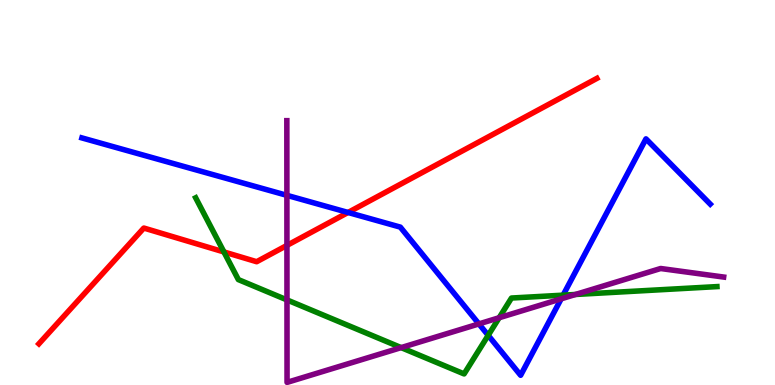[{'lines': ['blue', 'red'], 'intersections': [{'x': 4.49, 'y': 4.48}]}, {'lines': ['green', 'red'], 'intersections': [{'x': 2.89, 'y': 3.46}]}, {'lines': ['purple', 'red'], 'intersections': [{'x': 3.7, 'y': 3.63}]}, {'lines': ['blue', 'green'], 'intersections': [{'x': 6.3, 'y': 1.29}, {'x': 7.27, 'y': 2.33}]}, {'lines': ['blue', 'purple'], 'intersections': [{'x': 3.7, 'y': 4.93}, {'x': 6.18, 'y': 1.59}, {'x': 7.24, 'y': 2.24}]}, {'lines': ['green', 'purple'], 'intersections': [{'x': 3.7, 'y': 2.21}, {'x': 5.18, 'y': 0.971}, {'x': 6.44, 'y': 1.75}, {'x': 7.43, 'y': 2.35}]}]